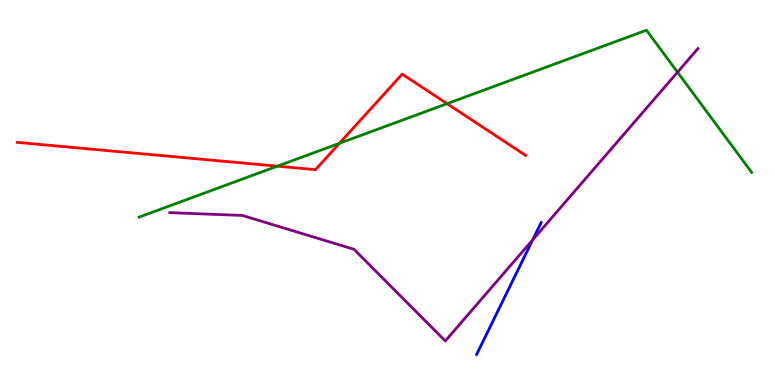[{'lines': ['blue', 'red'], 'intersections': []}, {'lines': ['green', 'red'], 'intersections': [{'x': 3.58, 'y': 5.68}, {'x': 4.38, 'y': 6.28}, {'x': 5.77, 'y': 7.31}]}, {'lines': ['purple', 'red'], 'intersections': []}, {'lines': ['blue', 'green'], 'intersections': []}, {'lines': ['blue', 'purple'], 'intersections': [{'x': 6.87, 'y': 3.77}]}, {'lines': ['green', 'purple'], 'intersections': [{'x': 8.74, 'y': 8.12}]}]